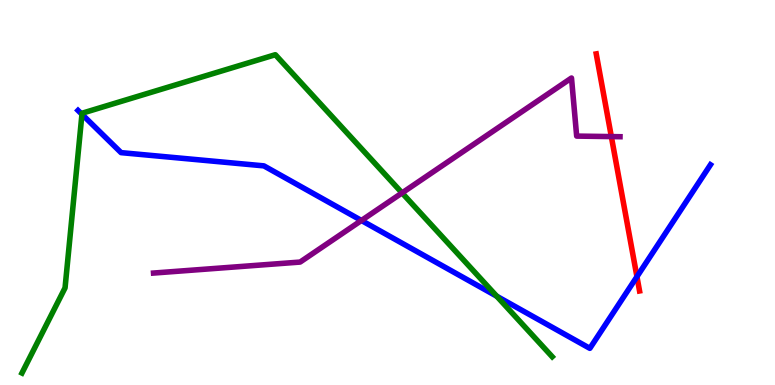[{'lines': ['blue', 'red'], 'intersections': [{'x': 8.22, 'y': 2.81}]}, {'lines': ['green', 'red'], 'intersections': []}, {'lines': ['purple', 'red'], 'intersections': [{'x': 7.89, 'y': 6.45}]}, {'lines': ['blue', 'green'], 'intersections': [{'x': 1.06, 'y': 7.03}, {'x': 6.41, 'y': 2.31}]}, {'lines': ['blue', 'purple'], 'intersections': [{'x': 4.66, 'y': 4.27}]}, {'lines': ['green', 'purple'], 'intersections': [{'x': 5.19, 'y': 4.99}]}]